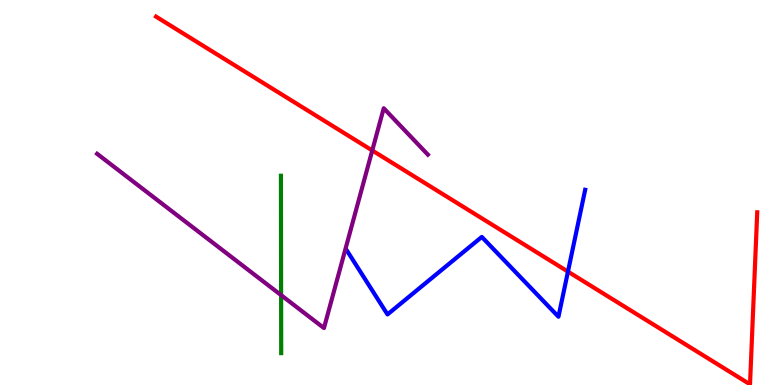[{'lines': ['blue', 'red'], 'intersections': [{'x': 7.33, 'y': 2.94}]}, {'lines': ['green', 'red'], 'intersections': []}, {'lines': ['purple', 'red'], 'intersections': [{'x': 4.8, 'y': 6.09}]}, {'lines': ['blue', 'green'], 'intersections': []}, {'lines': ['blue', 'purple'], 'intersections': []}, {'lines': ['green', 'purple'], 'intersections': [{'x': 3.63, 'y': 2.33}]}]